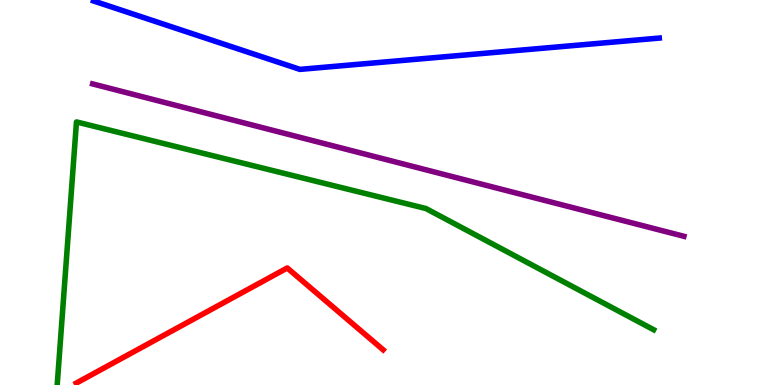[{'lines': ['blue', 'red'], 'intersections': []}, {'lines': ['green', 'red'], 'intersections': []}, {'lines': ['purple', 'red'], 'intersections': []}, {'lines': ['blue', 'green'], 'intersections': []}, {'lines': ['blue', 'purple'], 'intersections': []}, {'lines': ['green', 'purple'], 'intersections': []}]